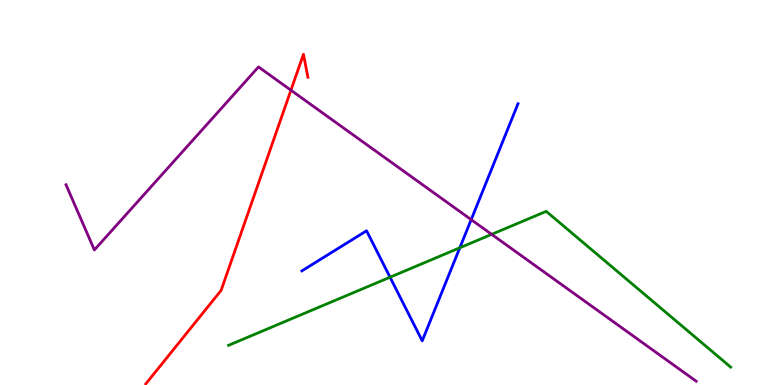[{'lines': ['blue', 'red'], 'intersections': []}, {'lines': ['green', 'red'], 'intersections': []}, {'lines': ['purple', 'red'], 'intersections': [{'x': 3.75, 'y': 7.66}]}, {'lines': ['blue', 'green'], 'intersections': [{'x': 5.03, 'y': 2.8}, {'x': 5.93, 'y': 3.56}]}, {'lines': ['blue', 'purple'], 'intersections': [{'x': 6.08, 'y': 4.3}]}, {'lines': ['green', 'purple'], 'intersections': [{'x': 6.34, 'y': 3.91}]}]